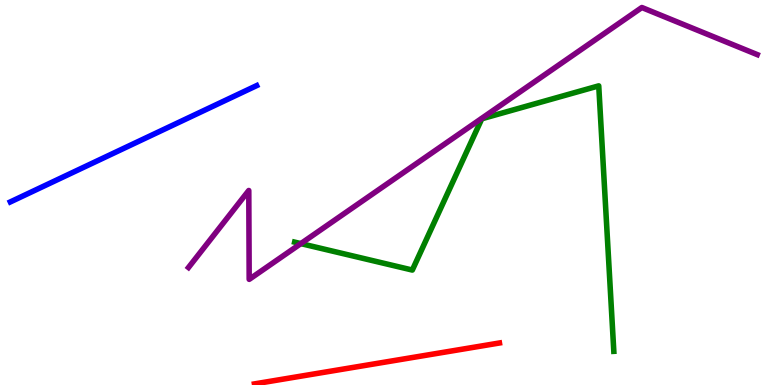[{'lines': ['blue', 'red'], 'intersections': []}, {'lines': ['green', 'red'], 'intersections': []}, {'lines': ['purple', 'red'], 'intersections': []}, {'lines': ['blue', 'green'], 'intersections': []}, {'lines': ['blue', 'purple'], 'intersections': []}, {'lines': ['green', 'purple'], 'intersections': [{'x': 3.88, 'y': 3.67}]}]